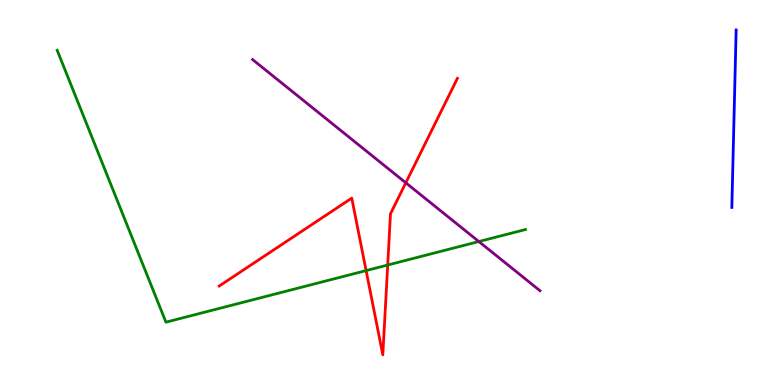[{'lines': ['blue', 'red'], 'intersections': []}, {'lines': ['green', 'red'], 'intersections': [{'x': 4.72, 'y': 2.97}, {'x': 5.0, 'y': 3.12}]}, {'lines': ['purple', 'red'], 'intersections': [{'x': 5.24, 'y': 5.25}]}, {'lines': ['blue', 'green'], 'intersections': []}, {'lines': ['blue', 'purple'], 'intersections': []}, {'lines': ['green', 'purple'], 'intersections': [{'x': 6.18, 'y': 3.73}]}]